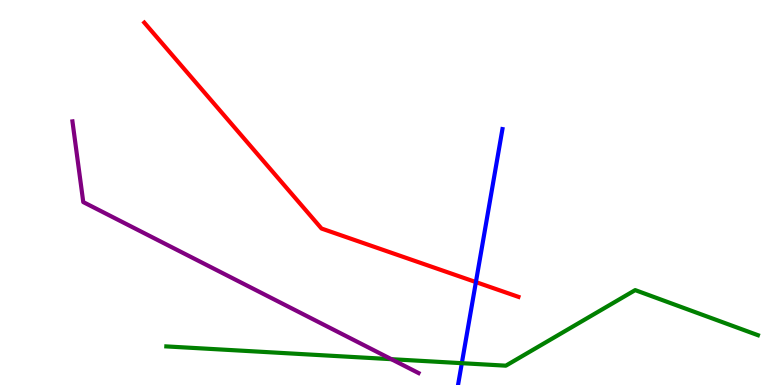[{'lines': ['blue', 'red'], 'intersections': [{'x': 6.14, 'y': 2.67}]}, {'lines': ['green', 'red'], 'intersections': []}, {'lines': ['purple', 'red'], 'intersections': []}, {'lines': ['blue', 'green'], 'intersections': [{'x': 5.96, 'y': 0.567}]}, {'lines': ['blue', 'purple'], 'intersections': []}, {'lines': ['green', 'purple'], 'intersections': [{'x': 5.05, 'y': 0.671}]}]